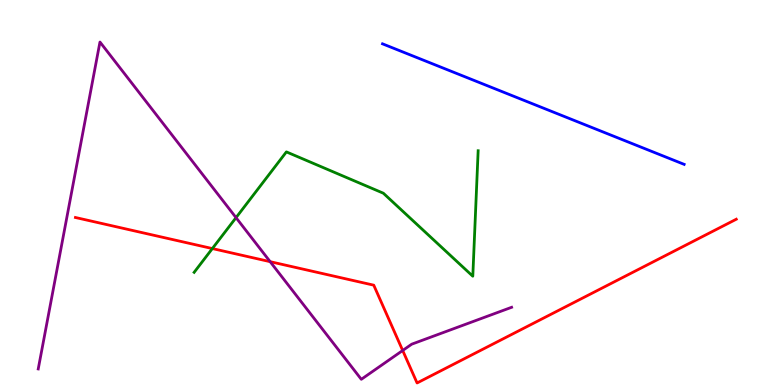[{'lines': ['blue', 'red'], 'intersections': []}, {'lines': ['green', 'red'], 'intersections': [{'x': 2.74, 'y': 3.54}]}, {'lines': ['purple', 'red'], 'intersections': [{'x': 3.49, 'y': 3.2}, {'x': 5.2, 'y': 0.897}]}, {'lines': ['blue', 'green'], 'intersections': []}, {'lines': ['blue', 'purple'], 'intersections': []}, {'lines': ['green', 'purple'], 'intersections': [{'x': 3.05, 'y': 4.35}]}]